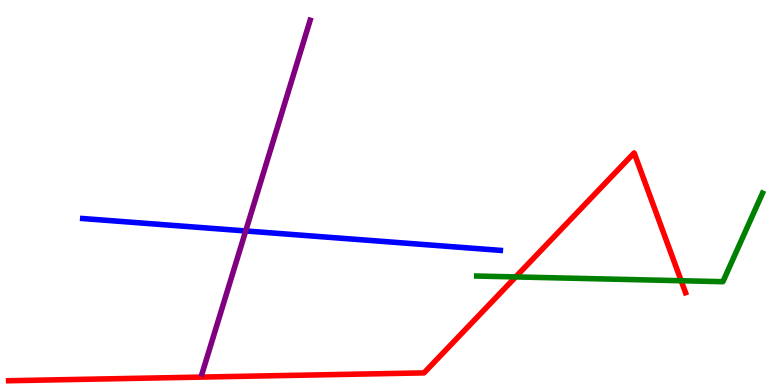[{'lines': ['blue', 'red'], 'intersections': []}, {'lines': ['green', 'red'], 'intersections': [{'x': 6.65, 'y': 2.81}, {'x': 8.79, 'y': 2.71}]}, {'lines': ['purple', 'red'], 'intersections': []}, {'lines': ['blue', 'green'], 'intersections': []}, {'lines': ['blue', 'purple'], 'intersections': [{'x': 3.17, 'y': 4.0}]}, {'lines': ['green', 'purple'], 'intersections': []}]